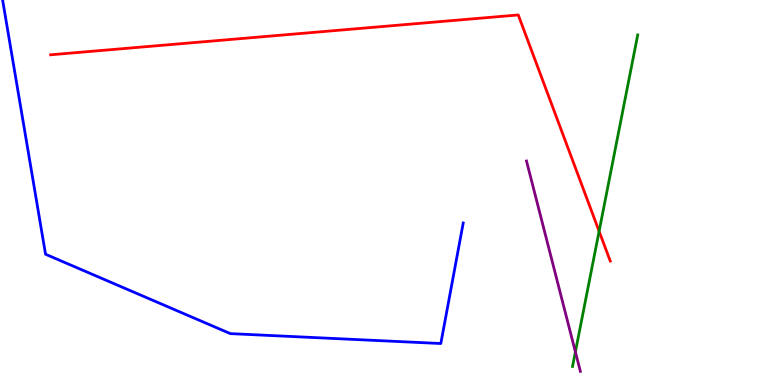[{'lines': ['blue', 'red'], 'intersections': []}, {'lines': ['green', 'red'], 'intersections': [{'x': 7.73, 'y': 3.99}]}, {'lines': ['purple', 'red'], 'intersections': []}, {'lines': ['blue', 'green'], 'intersections': []}, {'lines': ['blue', 'purple'], 'intersections': []}, {'lines': ['green', 'purple'], 'intersections': [{'x': 7.42, 'y': 0.86}]}]